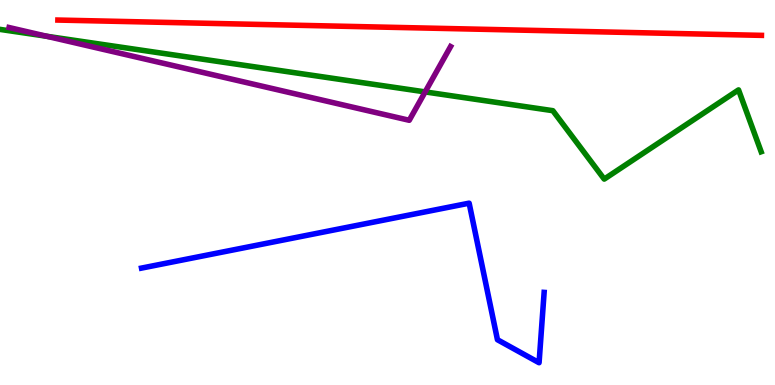[{'lines': ['blue', 'red'], 'intersections': []}, {'lines': ['green', 'red'], 'intersections': []}, {'lines': ['purple', 'red'], 'intersections': []}, {'lines': ['blue', 'green'], 'intersections': []}, {'lines': ['blue', 'purple'], 'intersections': []}, {'lines': ['green', 'purple'], 'intersections': [{'x': 0.602, 'y': 9.06}, {'x': 5.49, 'y': 7.61}]}]